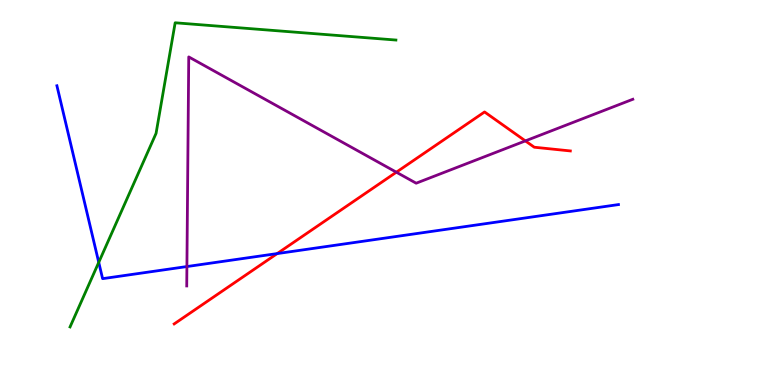[{'lines': ['blue', 'red'], 'intersections': [{'x': 3.58, 'y': 3.41}]}, {'lines': ['green', 'red'], 'intersections': []}, {'lines': ['purple', 'red'], 'intersections': [{'x': 5.11, 'y': 5.53}, {'x': 6.78, 'y': 6.34}]}, {'lines': ['blue', 'green'], 'intersections': [{'x': 1.27, 'y': 3.19}]}, {'lines': ['blue', 'purple'], 'intersections': [{'x': 2.41, 'y': 3.08}]}, {'lines': ['green', 'purple'], 'intersections': []}]